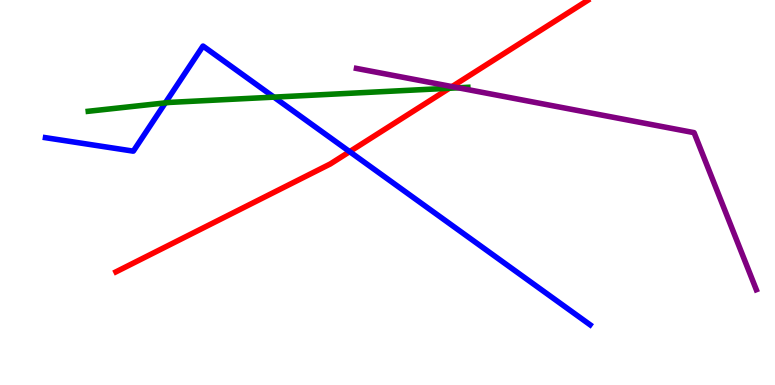[{'lines': ['blue', 'red'], 'intersections': [{'x': 4.51, 'y': 6.06}]}, {'lines': ['green', 'red'], 'intersections': [{'x': 5.8, 'y': 7.71}]}, {'lines': ['purple', 'red'], 'intersections': [{'x': 5.83, 'y': 7.75}]}, {'lines': ['blue', 'green'], 'intersections': [{'x': 2.13, 'y': 7.33}, {'x': 3.53, 'y': 7.48}]}, {'lines': ['blue', 'purple'], 'intersections': []}, {'lines': ['green', 'purple'], 'intersections': [{'x': 5.91, 'y': 7.72}]}]